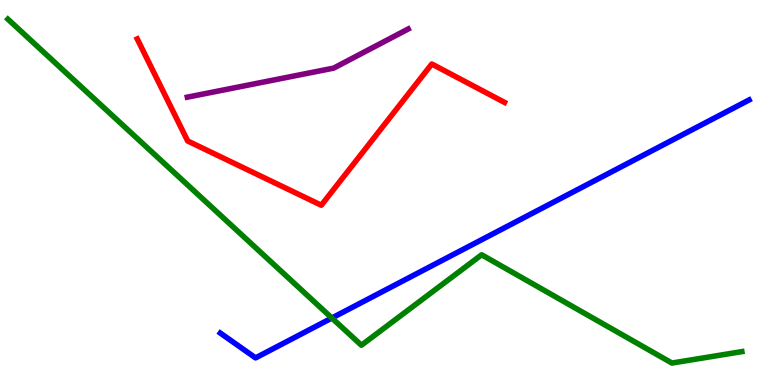[{'lines': ['blue', 'red'], 'intersections': []}, {'lines': ['green', 'red'], 'intersections': []}, {'lines': ['purple', 'red'], 'intersections': []}, {'lines': ['blue', 'green'], 'intersections': [{'x': 4.28, 'y': 1.74}]}, {'lines': ['blue', 'purple'], 'intersections': []}, {'lines': ['green', 'purple'], 'intersections': []}]